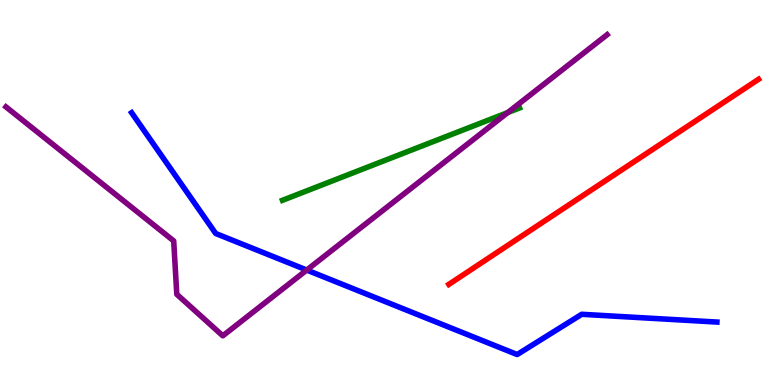[{'lines': ['blue', 'red'], 'intersections': []}, {'lines': ['green', 'red'], 'intersections': []}, {'lines': ['purple', 'red'], 'intersections': []}, {'lines': ['blue', 'green'], 'intersections': []}, {'lines': ['blue', 'purple'], 'intersections': [{'x': 3.96, 'y': 2.99}]}, {'lines': ['green', 'purple'], 'intersections': [{'x': 6.55, 'y': 7.08}]}]